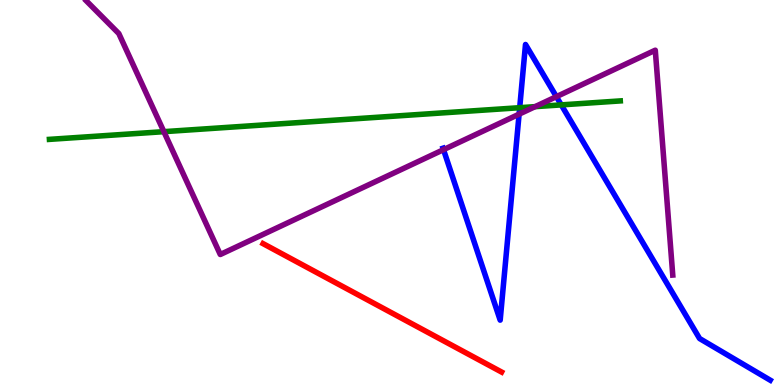[{'lines': ['blue', 'red'], 'intersections': []}, {'lines': ['green', 'red'], 'intersections': []}, {'lines': ['purple', 'red'], 'intersections': []}, {'lines': ['blue', 'green'], 'intersections': [{'x': 6.71, 'y': 7.2}, {'x': 7.24, 'y': 7.28}]}, {'lines': ['blue', 'purple'], 'intersections': [{'x': 5.72, 'y': 6.11}, {'x': 6.7, 'y': 7.03}, {'x': 7.18, 'y': 7.49}]}, {'lines': ['green', 'purple'], 'intersections': [{'x': 2.11, 'y': 6.58}, {'x': 6.9, 'y': 7.23}]}]